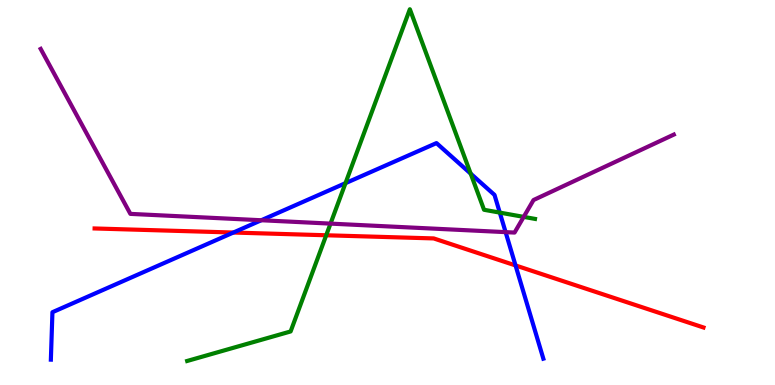[{'lines': ['blue', 'red'], 'intersections': [{'x': 3.01, 'y': 3.96}, {'x': 6.65, 'y': 3.11}]}, {'lines': ['green', 'red'], 'intersections': [{'x': 4.21, 'y': 3.89}]}, {'lines': ['purple', 'red'], 'intersections': []}, {'lines': ['blue', 'green'], 'intersections': [{'x': 4.46, 'y': 5.24}, {'x': 6.07, 'y': 5.49}, {'x': 6.45, 'y': 4.48}]}, {'lines': ['blue', 'purple'], 'intersections': [{'x': 3.37, 'y': 4.28}, {'x': 6.52, 'y': 3.97}]}, {'lines': ['green', 'purple'], 'intersections': [{'x': 4.26, 'y': 4.19}, {'x': 6.76, 'y': 4.37}]}]